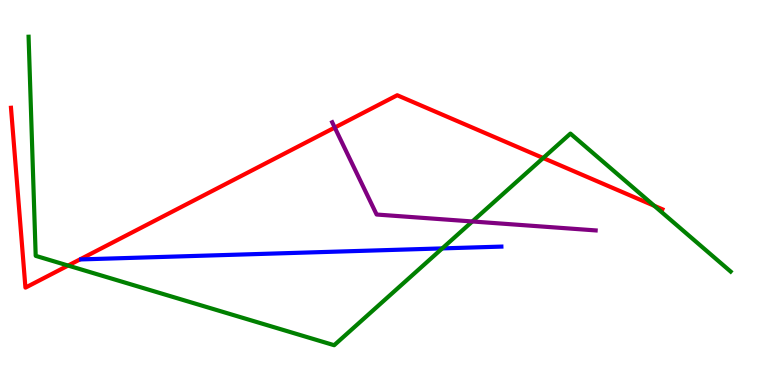[{'lines': ['blue', 'red'], 'intersections': []}, {'lines': ['green', 'red'], 'intersections': [{'x': 0.879, 'y': 3.1}, {'x': 7.01, 'y': 5.9}, {'x': 8.44, 'y': 4.65}]}, {'lines': ['purple', 'red'], 'intersections': [{'x': 4.32, 'y': 6.69}]}, {'lines': ['blue', 'green'], 'intersections': [{'x': 5.71, 'y': 3.55}]}, {'lines': ['blue', 'purple'], 'intersections': []}, {'lines': ['green', 'purple'], 'intersections': [{'x': 6.09, 'y': 4.25}]}]